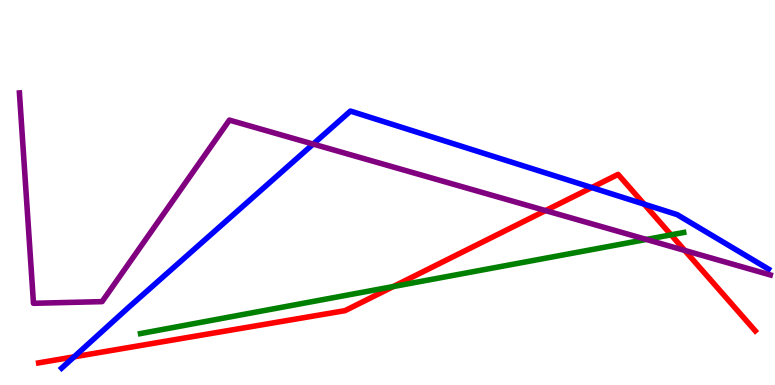[{'lines': ['blue', 'red'], 'intersections': [{'x': 0.956, 'y': 0.732}, {'x': 7.64, 'y': 5.13}, {'x': 8.31, 'y': 4.7}]}, {'lines': ['green', 'red'], 'intersections': [{'x': 5.08, 'y': 2.56}, {'x': 8.66, 'y': 3.9}]}, {'lines': ['purple', 'red'], 'intersections': [{'x': 7.04, 'y': 4.53}, {'x': 8.84, 'y': 3.5}]}, {'lines': ['blue', 'green'], 'intersections': []}, {'lines': ['blue', 'purple'], 'intersections': [{'x': 4.04, 'y': 6.26}]}, {'lines': ['green', 'purple'], 'intersections': [{'x': 8.34, 'y': 3.78}]}]